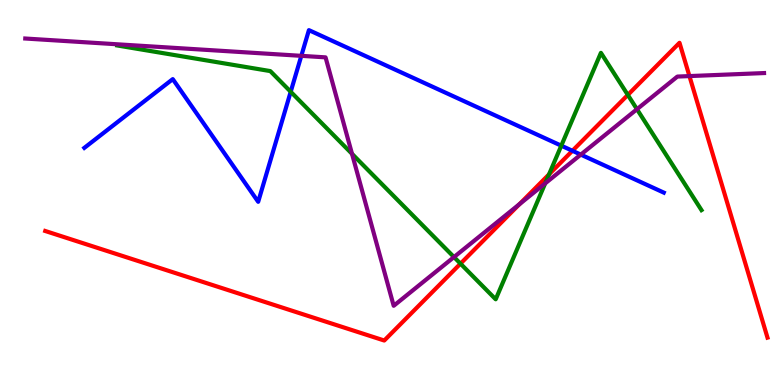[{'lines': ['blue', 'red'], 'intersections': [{'x': 7.39, 'y': 6.08}]}, {'lines': ['green', 'red'], 'intersections': [{'x': 5.94, 'y': 3.15}, {'x': 7.08, 'y': 5.47}, {'x': 8.1, 'y': 7.53}]}, {'lines': ['purple', 'red'], 'intersections': [{'x': 6.7, 'y': 4.7}, {'x': 8.9, 'y': 8.02}]}, {'lines': ['blue', 'green'], 'intersections': [{'x': 3.75, 'y': 7.62}, {'x': 7.24, 'y': 6.22}]}, {'lines': ['blue', 'purple'], 'intersections': [{'x': 3.89, 'y': 8.55}, {'x': 7.49, 'y': 5.98}]}, {'lines': ['green', 'purple'], 'intersections': [{'x': 4.54, 'y': 6.0}, {'x': 5.86, 'y': 3.32}, {'x': 7.03, 'y': 5.24}, {'x': 8.22, 'y': 7.16}]}]